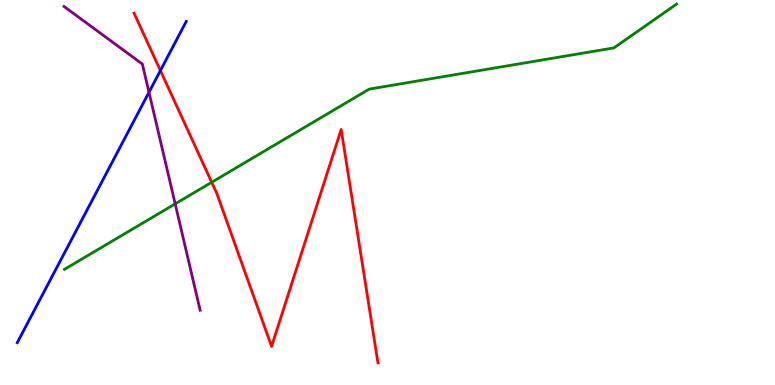[{'lines': ['blue', 'red'], 'intersections': [{'x': 2.07, 'y': 8.17}]}, {'lines': ['green', 'red'], 'intersections': [{'x': 2.73, 'y': 5.27}]}, {'lines': ['purple', 'red'], 'intersections': []}, {'lines': ['blue', 'green'], 'intersections': []}, {'lines': ['blue', 'purple'], 'intersections': [{'x': 1.92, 'y': 7.6}]}, {'lines': ['green', 'purple'], 'intersections': [{'x': 2.26, 'y': 4.7}]}]